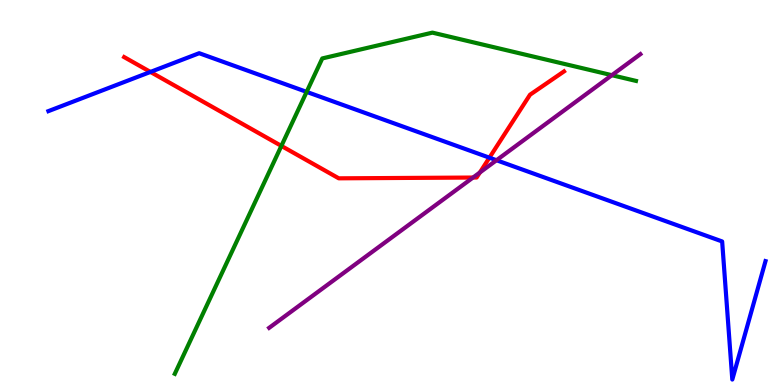[{'lines': ['blue', 'red'], 'intersections': [{'x': 1.94, 'y': 8.13}, {'x': 6.32, 'y': 5.9}]}, {'lines': ['green', 'red'], 'intersections': [{'x': 3.63, 'y': 6.21}]}, {'lines': ['purple', 'red'], 'intersections': [{'x': 6.1, 'y': 5.39}, {'x': 6.19, 'y': 5.52}]}, {'lines': ['blue', 'green'], 'intersections': [{'x': 3.96, 'y': 7.61}]}, {'lines': ['blue', 'purple'], 'intersections': [{'x': 6.41, 'y': 5.84}]}, {'lines': ['green', 'purple'], 'intersections': [{'x': 7.89, 'y': 8.05}]}]